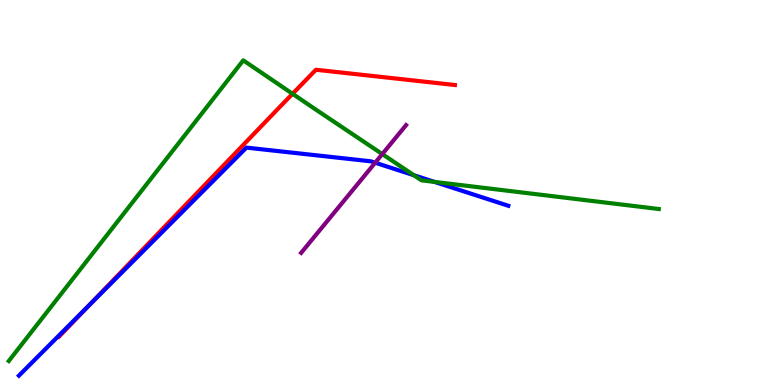[{'lines': ['blue', 'red'], 'intersections': [{'x': 1.15, 'y': 2.07}]}, {'lines': ['green', 'red'], 'intersections': [{'x': 3.77, 'y': 7.56}]}, {'lines': ['purple', 'red'], 'intersections': []}, {'lines': ['blue', 'green'], 'intersections': [{'x': 5.34, 'y': 5.45}, {'x': 5.61, 'y': 5.28}]}, {'lines': ['blue', 'purple'], 'intersections': [{'x': 4.84, 'y': 5.77}]}, {'lines': ['green', 'purple'], 'intersections': [{'x': 4.93, 'y': 6.0}]}]